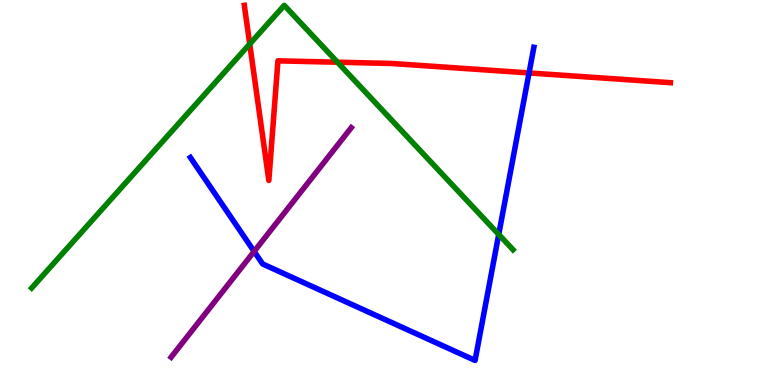[{'lines': ['blue', 'red'], 'intersections': [{'x': 6.83, 'y': 8.11}]}, {'lines': ['green', 'red'], 'intersections': [{'x': 3.22, 'y': 8.86}, {'x': 4.35, 'y': 8.38}]}, {'lines': ['purple', 'red'], 'intersections': []}, {'lines': ['blue', 'green'], 'intersections': [{'x': 6.44, 'y': 3.91}]}, {'lines': ['blue', 'purple'], 'intersections': [{'x': 3.28, 'y': 3.47}]}, {'lines': ['green', 'purple'], 'intersections': []}]